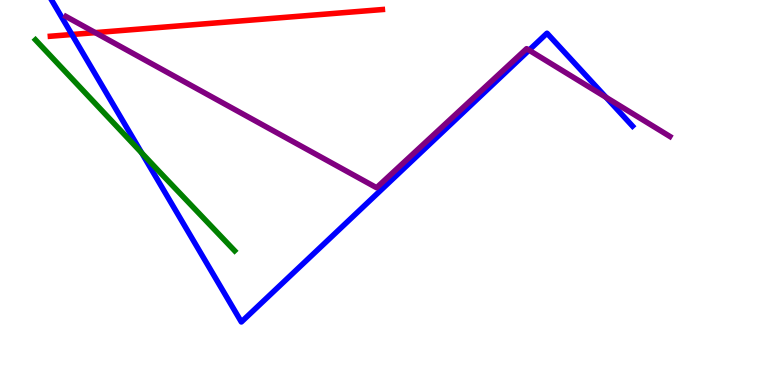[{'lines': ['blue', 'red'], 'intersections': [{'x': 0.928, 'y': 9.1}]}, {'lines': ['green', 'red'], 'intersections': []}, {'lines': ['purple', 'red'], 'intersections': [{'x': 1.23, 'y': 9.15}]}, {'lines': ['blue', 'green'], 'intersections': [{'x': 1.83, 'y': 6.03}]}, {'lines': ['blue', 'purple'], 'intersections': [{'x': 6.83, 'y': 8.7}, {'x': 7.82, 'y': 7.47}]}, {'lines': ['green', 'purple'], 'intersections': []}]